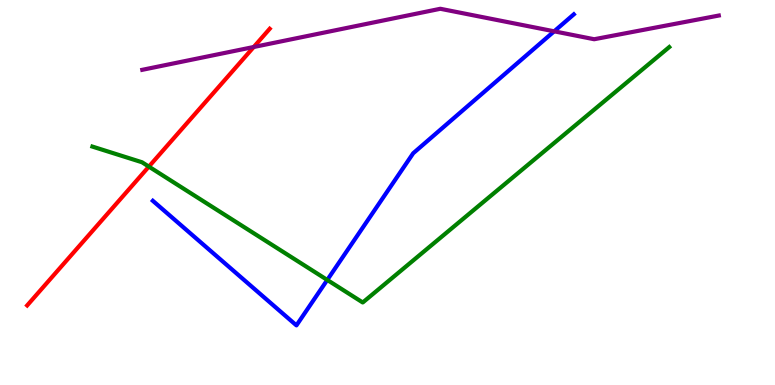[{'lines': ['blue', 'red'], 'intersections': []}, {'lines': ['green', 'red'], 'intersections': [{'x': 1.92, 'y': 5.67}]}, {'lines': ['purple', 'red'], 'intersections': [{'x': 3.27, 'y': 8.78}]}, {'lines': ['blue', 'green'], 'intersections': [{'x': 4.22, 'y': 2.73}]}, {'lines': ['blue', 'purple'], 'intersections': [{'x': 7.15, 'y': 9.19}]}, {'lines': ['green', 'purple'], 'intersections': []}]